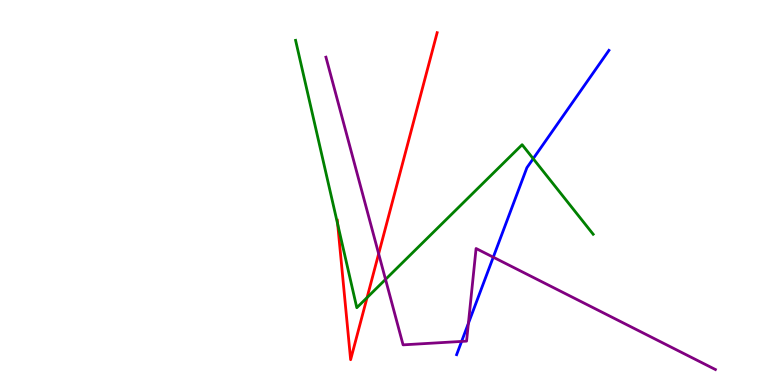[{'lines': ['blue', 'red'], 'intersections': []}, {'lines': ['green', 'red'], 'intersections': [{'x': 4.36, 'y': 4.18}, {'x': 4.74, 'y': 2.27}]}, {'lines': ['purple', 'red'], 'intersections': [{'x': 4.89, 'y': 3.41}]}, {'lines': ['blue', 'green'], 'intersections': [{'x': 6.88, 'y': 5.88}]}, {'lines': ['blue', 'purple'], 'intersections': [{'x': 5.96, 'y': 1.13}, {'x': 6.04, 'y': 1.6}, {'x': 6.36, 'y': 3.32}]}, {'lines': ['green', 'purple'], 'intersections': [{'x': 4.97, 'y': 2.74}]}]